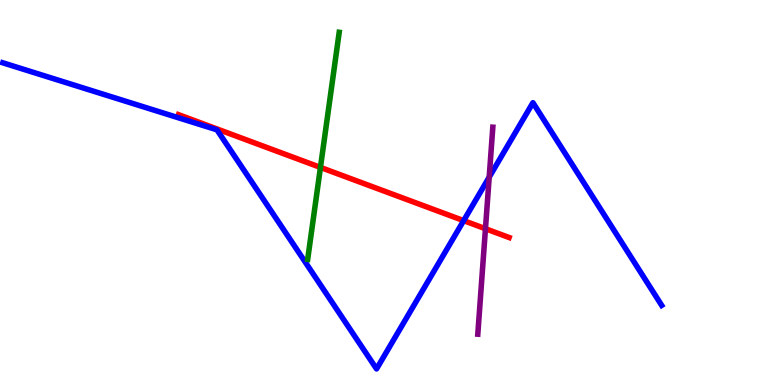[{'lines': ['blue', 'red'], 'intersections': [{'x': 5.98, 'y': 4.27}]}, {'lines': ['green', 'red'], 'intersections': [{'x': 4.13, 'y': 5.65}]}, {'lines': ['purple', 'red'], 'intersections': [{'x': 6.26, 'y': 4.06}]}, {'lines': ['blue', 'green'], 'intersections': []}, {'lines': ['blue', 'purple'], 'intersections': [{'x': 6.31, 'y': 5.4}]}, {'lines': ['green', 'purple'], 'intersections': []}]